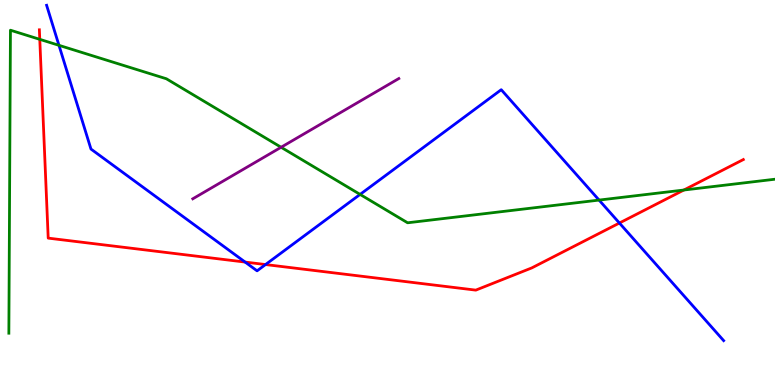[{'lines': ['blue', 'red'], 'intersections': [{'x': 3.16, 'y': 3.19}, {'x': 3.43, 'y': 3.13}, {'x': 7.99, 'y': 4.21}]}, {'lines': ['green', 'red'], 'intersections': [{'x': 0.513, 'y': 8.98}, {'x': 8.82, 'y': 5.06}]}, {'lines': ['purple', 'red'], 'intersections': []}, {'lines': ['blue', 'green'], 'intersections': [{'x': 0.761, 'y': 8.82}, {'x': 4.65, 'y': 4.95}, {'x': 7.73, 'y': 4.8}]}, {'lines': ['blue', 'purple'], 'intersections': []}, {'lines': ['green', 'purple'], 'intersections': [{'x': 3.63, 'y': 6.18}]}]